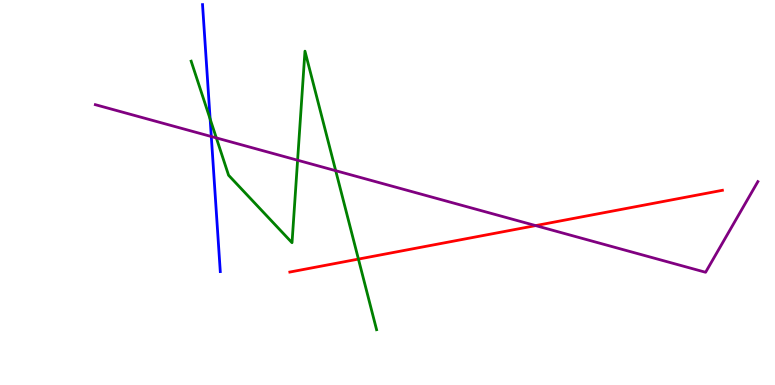[{'lines': ['blue', 'red'], 'intersections': []}, {'lines': ['green', 'red'], 'intersections': [{'x': 4.62, 'y': 3.27}]}, {'lines': ['purple', 'red'], 'intersections': [{'x': 6.91, 'y': 4.14}]}, {'lines': ['blue', 'green'], 'intersections': [{'x': 2.71, 'y': 6.91}]}, {'lines': ['blue', 'purple'], 'intersections': [{'x': 2.73, 'y': 6.45}]}, {'lines': ['green', 'purple'], 'intersections': [{'x': 2.79, 'y': 6.42}, {'x': 3.84, 'y': 5.84}, {'x': 4.33, 'y': 5.57}]}]